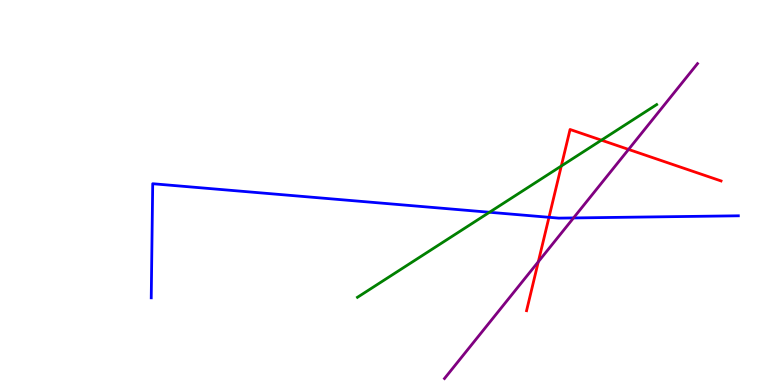[{'lines': ['blue', 'red'], 'intersections': [{'x': 7.08, 'y': 4.36}]}, {'lines': ['green', 'red'], 'intersections': [{'x': 7.24, 'y': 5.69}, {'x': 7.76, 'y': 6.36}]}, {'lines': ['purple', 'red'], 'intersections': [{'x': 6.95, 'y': 3.2}, {'x': 8.11, 'y': 6.12}]}, {'lines': ['blue', 'green'], 'intersections': [{'x': 6.32, 'y': 4.49}]}, {'lines': ['blue', 'purple'], 'intersections': [{'x': 7.4, 'y': 4.34}]}, {'lines': ['green', 'purple'], 'intersections': []}]